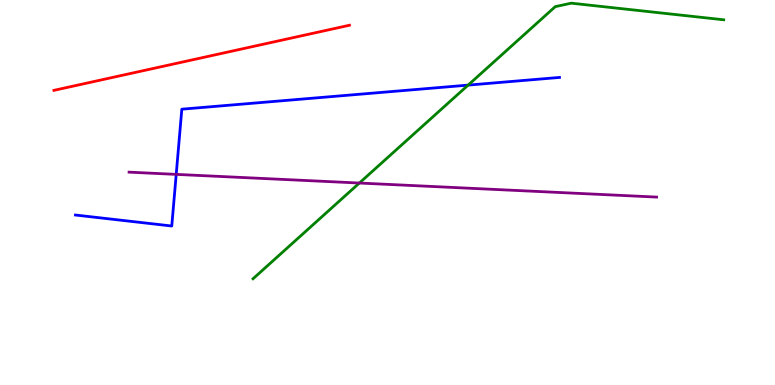[{'lines': ['blue', 'red'], 'intersections': []}, {'lines': ['green', 'red'], 'intersections': []}, {'lines': ['purple', 'red'], 'intersections': []}, {'lines': ['blue', 'green'], 'intersections': [{'x': 6.04, 'y': 7.79}]}, {'lines': ['blue', 'purple'], 'intersections': [{'x': 2.27, 'y': 5.47}]}, {'lines': ['green', 'purple'], 'intersections': [{'x': 4.64, 'y': 5.25}]}]